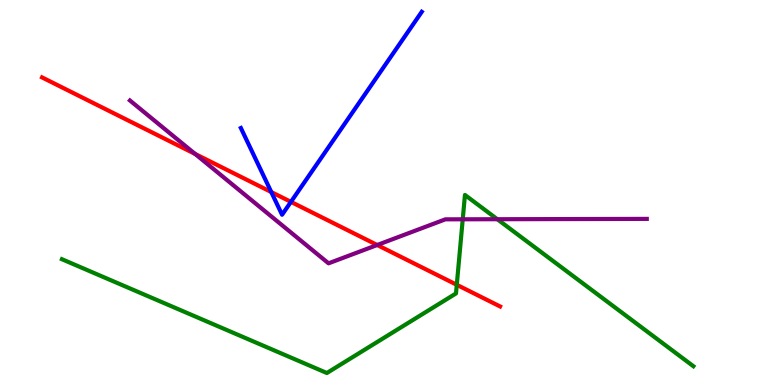[{'lines': ['blue', 'red'], 'intersections': [{'x': 3.5, 'y': 5.01}, {'x': 3.75, 'y': 4.76}]}, {'lines': ['green', 'red'], 'intersections': [{'x': 5.89, 'y': 2.6}]}, {'lines': ['purple', 'red'], 'intersections': [{'x': 2.52, 'y': 6.0}, {'x': 4.87, 'y': 3.64}]}, {'lines': ['blue', 'green'], 'intersections': []}, {'lines': ['blue', 'purple'], 'intersections': []}, {'lines': ['green', 'purple'], 'intersections': [{'x': 5.97, 'y': 4.3}, {'x': 6.42, 'y': 4.31}]}]